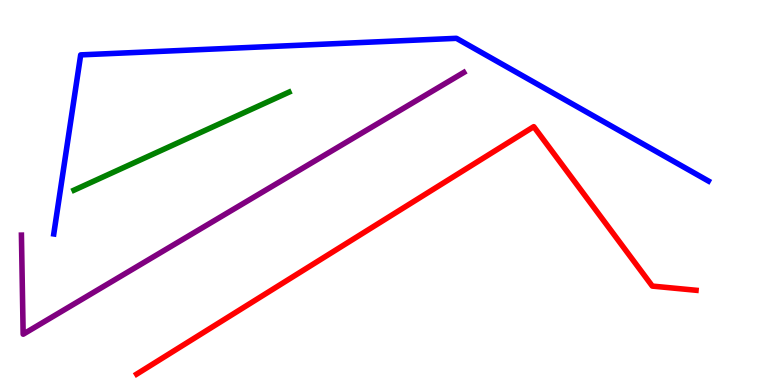[{'lines': ['blue', 'red'], 'intersections': []}, {'lines': ['green', 'red'], 'intersections': []}, {'lines': ['purple', 'red'], 'intersections': []}, {'lines': ['blue', 'green'], 'intersections': []}, {'lines': ['blue', 'purple'], 'intersections': []}, {'lines': ['green', 'purple'], 'intersections': []}]